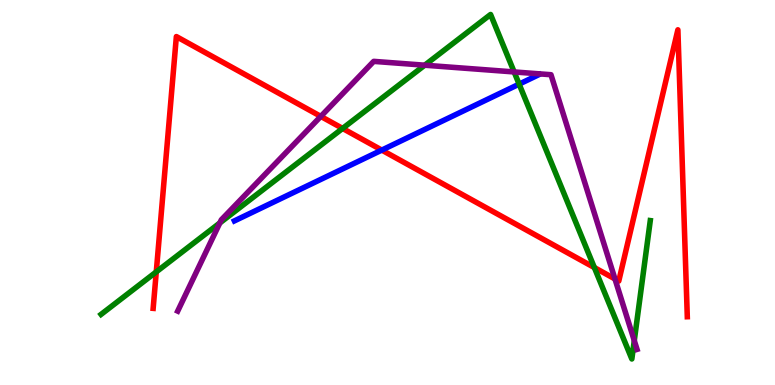[{'lines': ['blue', 'red'], 'intersections': [{'x': 4.93, 'y': 6.1}]}, {'lines': ['green', 'red'], 'intersections': [{'x': 2.02, 'y': 2.94}, {'x': 4.42, 'y': 6.66}, {'x': 7.67, 'y': 3.05}]}, {'lines': ['purple', 'red'], 'intersections': [{'x': 4.14, 'y': 6.98}, {'x': 7.94, 'y': 2.75}]}, {'lines': ['blue', 'green'], 'intersections': [{'x': 6.7, 'y': 7.81}]}, {'lines': ['blue', 'purple'], 'intersections': []}, {'lines': ['green', 'purple'], 'intersections': [{'x': 2.84, 'y': 4.21}, {'x': 5.48, 'y': 8.31}, {'x': 6.63, 'y': 8.13}, {'x': 8.18, 'y': 1.15}]}]